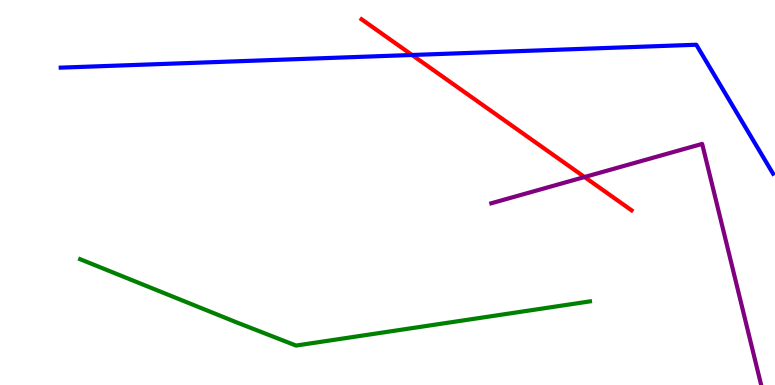[{'lines': ['blue', 'red'], 'intersections': [{'x': 5.32, 'y': 8.57}]}, {'lines': ['green', 'red'], 'intersections': []}, {'lines': ['purple', 'red'], 'intersections': [{'x': 7.54, 'y': 5.4}]}, {'lines': ['blue', 'green'], 'intersections': []}, {'lines': ['blue', 'purple'], 'intersections': []}, {'lines': ['green', 'purple'], 'intersections': []}]